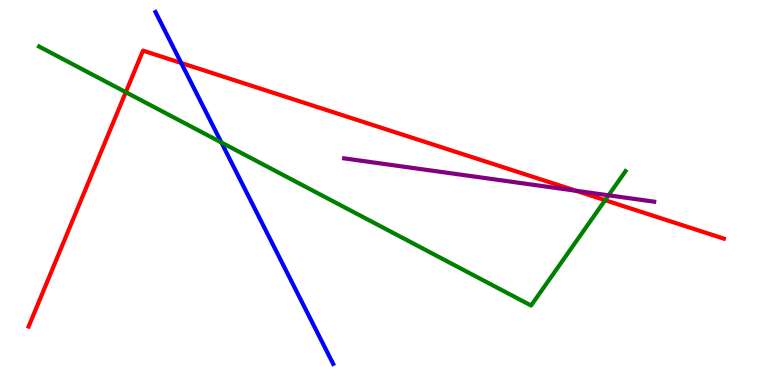[{'lines': ['blue', 'red'], 'intersections': [{'x': 2.34, 'y': 8.36}]}, {'lines': ['green', 'red'], 'intersections': [{'x': 1.62, 'y': 7.61}, {'x': 7.81, 'y': 4.8}]}, {'lines': ['purple', 'red'], 'intersections': [{'x': 7.43, 'y': 5.05}]}, {'lines': ['blue', 'green'], 'intersections': [{'x': 2.86, 'y': 6.3}]}, {'lines': ['blue', 'purple'], 'intersections': []}, {'lines': ['green', 'purple'], 'intersections': [{'x': 7.85, 'y': 4.93}]}]